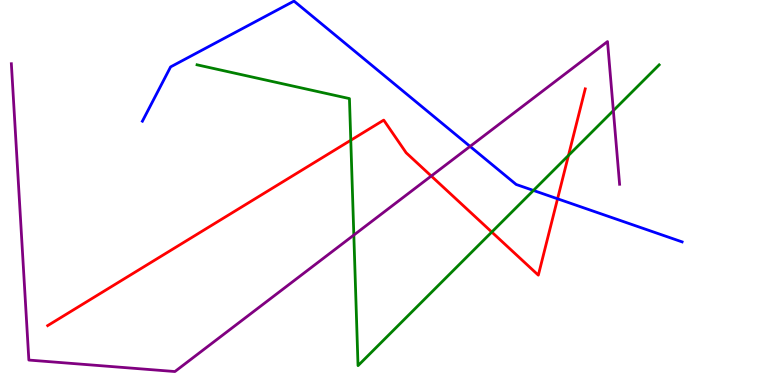[{'lines': ['blue', 'red'], 'intersections': [{'x': 7.19, 'y': 4.84}]}, {'lines': ['green', 'red'], 'intersections': [{'x': 4.53, 'y': 6.36}, {'x': 6.35, 'y': 3.97}, {'x': 7.34, 'y': 5.96}]}, {'lines': ['purple', 'red'], 'intersections': [{'x': 5.56, 'y': 5.43}]}, {'lines': ['blue', 'green'], 'intersections': [{'x': 6.88, 'y': 5.05}]}, {'lines': ['blue', 'purple'], 'intersections': [{'x': 6.07, 'y': 6.2}]}, {'lines': ['green', 'purple'], 'intersections': [{'x': 4.57, 'y': 3.89}, {'x': 7.91, 'y': 7.13}]}]